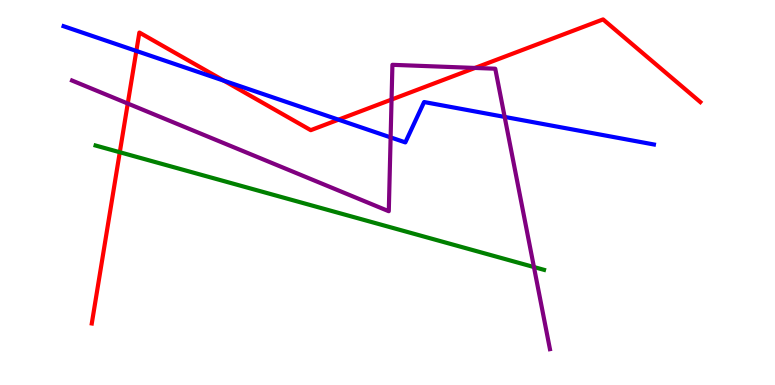[{'lines': ['blue', 'red'], 'intersections': [{'x': 1.76, 'y': 8.68}, {'x': 2.89, 'y': 7.9}, {'x': 4.37, 'y': 6.89}]}, {'lines': ['green', 'red'], 'intersections': [{'x': 1.55, 'y': 6.05}]}, {'lines': ['purple', 'red'], 'intersections': [{'x': 1.65, 'y': 7.31}, {'x': 5.05, 'y': 7.41}, {'x': 6.13, 'y': 8.24}]}, {'lines': ['blue', 'green'], 'intersections': []}, {'lines': ['blue', 'purple'], 'intersections': [{'x': 5.04, 'y': 6.43}, {'x': 6.51, 'y': 6.96}]}, {'lines': ['green', 'purple'], 'intersections': [{'x': 6.89, 'y': 3.06}]}]